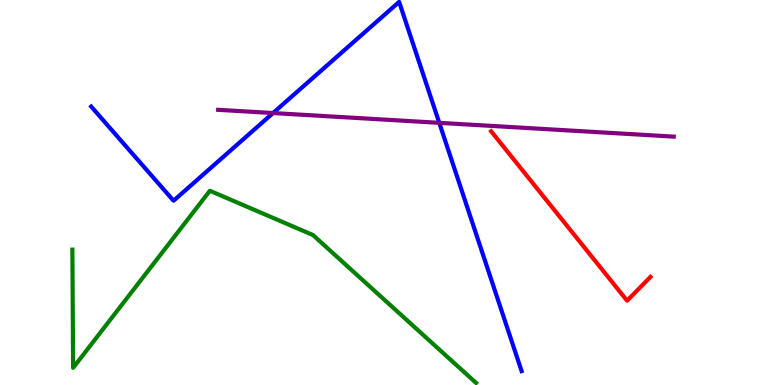[{'lines': ['blue', 'red'], 'intersections': []}, {'lines': ['green', 'red'], 'intersections': []}, {'lines': ['purple', 'red'], 'intersections': []}, {'lines': ['blue', 'green'], 'intersections': []}, {'lines': ['blue', 'purple'], 'intersections': [{'x': 3.52, 'y': 7.06}, {'x': 5.67, 'y': 6.81}]}, {'lines': ['green', 'purple'], 'intersections': []}]